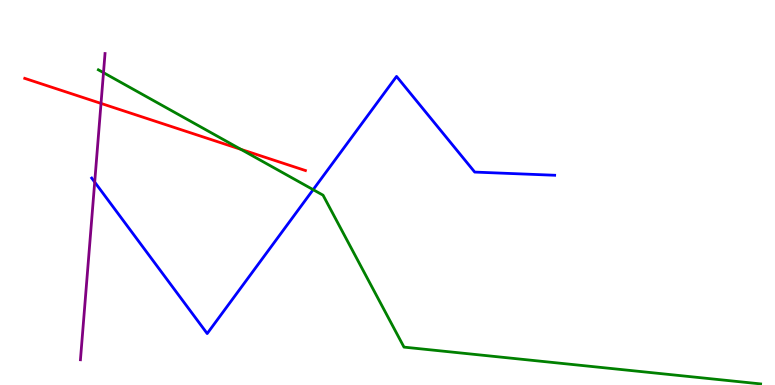[{'lines': ['blue', 'red'], 'intersections': []}, {'lines': ['green', 'red'], 'intersections': [{'x': 3.11, 'y': 6.12}]}, {'lines': ['purple', 'red'], 'intersections': [{'x': 1.3, 'y': 7.31}]}, {'lines': ['blue', 'green'], 'intersections': [{'x': 4.04, 'y': 5.07}]}, {'lines': ['blue', 'purple'], 'intersections': [{'x': 1.22, 'y': 5.27}]}, {'lines': ['green', 'purple'], 'intersections': [{'x': 1.34, 'y': 8.11}]}]